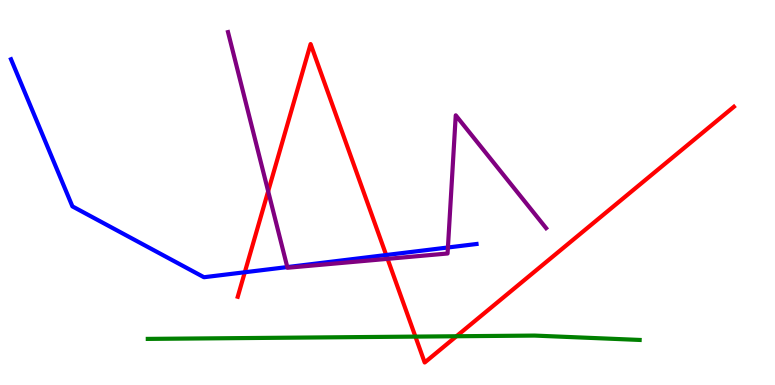[{'lines': ['blue', 'red'], 'intersections': [{'x': 3.16, 'y': 2.93}, {'x': 4.98, 'y': 3.38}]}, {'lines': ['green', 'red'], 'intersections': [{'x': 5.36, 'y': 1.26}, {'x': 5.89, 'y': 1.27}]}, {'lines': ['purple', 'red'], 'intersections': [{'x': 3.46, 'y': 5.03}, {'x': 5.0, 'y': 3.28}]}, {'lines': ['blue', 'green'], 'intersections': []}, {'lines': ['blue', 'purple'], 'intersections': [{'x': 3.71, 'y': 3.06}, {'x': 5.78, 'y': 3.57}]}, {'lines': ['green', 'purple'], 'intersections': []}]